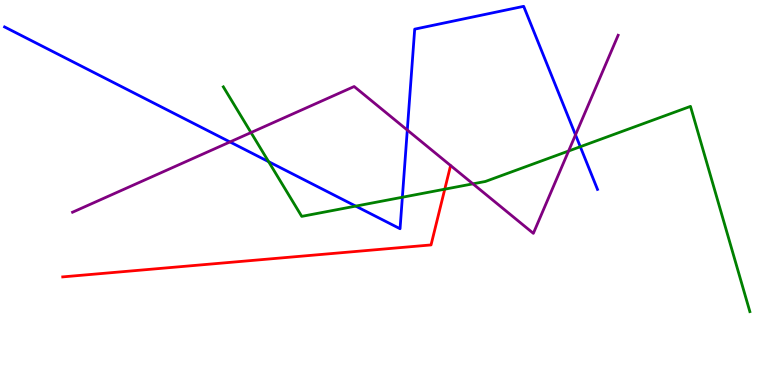[{'lines': ['blue', 'red'], 'intersections': []}, {'lines': ['green', 'red'], 'intersections': [{'x': 5.74, 'y': 5.09}]}, {'lines': ['purple', 'red'], 'intersections': []}, {'lines': ['blue', 'green'], 'intersections': [{'x': 3.47, 'y': 5.8}, {'x': 4.59, 'y': 4.65}, {'x': 5.19, 'y': 4.88}, {'x': 7.49, 'y': 6.19}]}, {'lines': ['blue', 'purple'], 'intersections': [{'x': 2.97, 'y': 6.31}, {'x': 5.26, 'y': 6.62}, {'x': 7.43, 'y': 6.5}]}, {'lines': ['green', 'purple'], 'intersections': [{'x': 3.24, 'y': 6.56}, {'x': 6.1, 'y': 5.23}, {'x': 7.34, 'y': 6.08}]}]